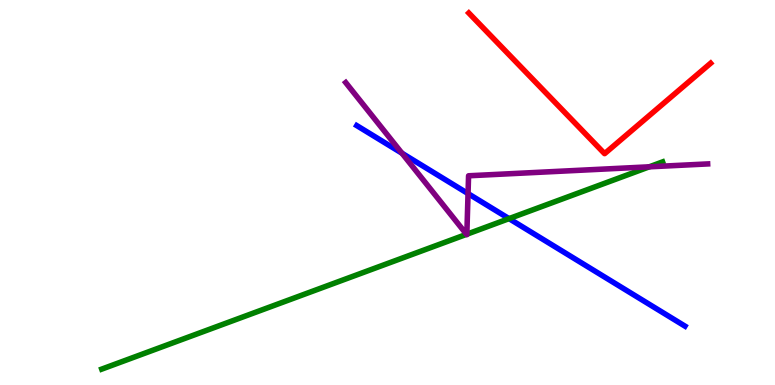[{'lines': ['blue', 'red'], 'intersections': []}, {'lines': ['green', 'red'], 'intersections': []}, {'lines': ['purple', 'red'], 'intersections': []}, {'lines': ['blue', 'green'], 'intersections': [{'x': 6.57, 'y': 4.32}]}, {'lines': ['blue', 'purple'], 'intersections': [{'x': 5.19, 'y': 6.02}, {'x': 6.04, 'y': 4.97}]}, {'lines': ['green', 'purple'], 'intersections': [{'x': 6.02, 'y': 3.91}, {'x': 6.02, 'y': 3.92}, {'x': 8.38, 'y': 5.67}]}]